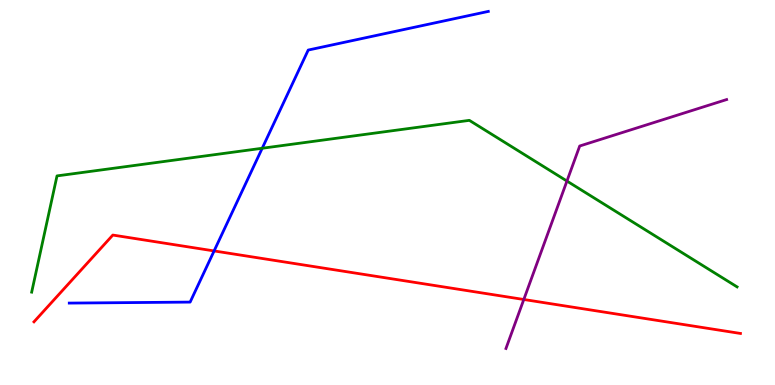[{'lines': ['blue', 'red'], 'intersections': [{'x': 2.76, 'y': 3.48}]}, {'lines': ['green', 'red'], 'intersections': []}, {'lines': ['purple', 'red'], 'intersections': [{'x': 6.76, 'y': 2.22}]}, {'lines': ['blue', 'green'], 'intersections': [{'x': 3.38, 'y': 6.15}]}, {'lines': ['blue', 'purple'], 'intersections': []}, {'lines': ['green', 'purple'], 'intersections': [{'x': 7.32, 'y': 5.3}]}]